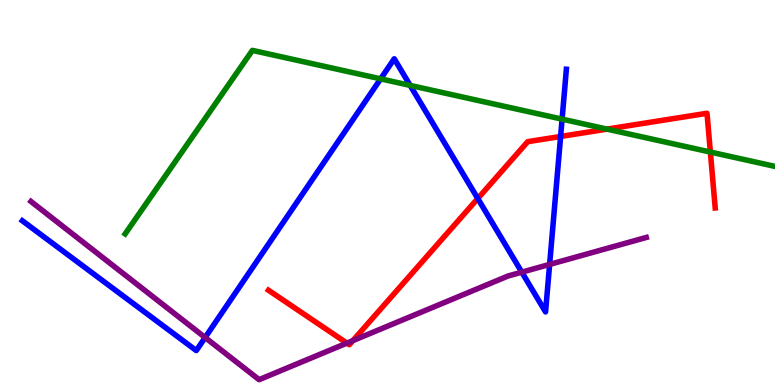[{'lines': ['blue', 'red'], 'intersections': [{'x': 6.16, 'y': 4.84}, {'x': 7.23, 'y': 6.46}]}, {'lines': ['green', 'red'], 'intersections': [{'x': 7.83, 'y': 6.65}, {'x': 9.17, 'y': 6.05}]}, {'lines': ['purple', 'red'], 'intersections': [{'x': 4.48, 'y': 1.09}, {'x': 4.55, 'y': 1.15}]}, {'lines': ['blue', 'green'], 'intersections': [{'x': 4.91, 'y': 7.95}, {'x': 5.29, 'y': 7.78}, {'x': 7.25, 'y': 6.91}]}, {'lines': ['blue', 'purple'], 'intersections': [{'x': 2.65, 'y': 1.23}, {'x': 6.73, 'y': 2.93}, {'x': 7.09, 'y': 3.13}]}, {'lines': ['green', 'purple'], 'intersections': []}]